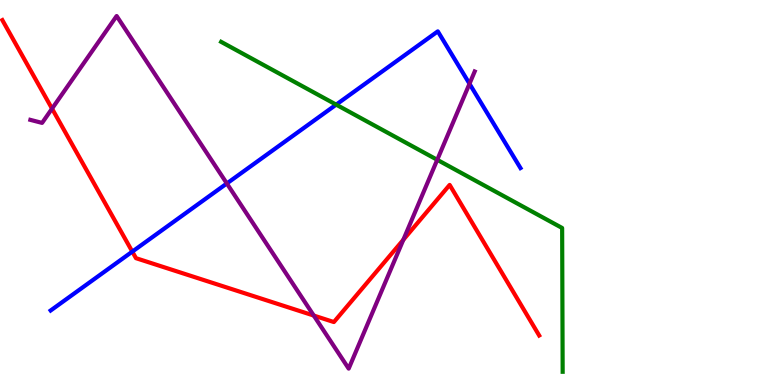[{'lines': ['blue', 'red'], 'intersections': [{'x': 1.71, 'y': 3.46}]}, {'lines': ['green', 'red'], 'intersections': []}, {'lines': ['purple', 'red'], 'intersections': [{'x': 0.671, 'y': 7.18}, {'x': 4.05, 'y': 1.8}, {'x': 5.2, 'y': 3.77}]}, {'lines': ['blue', 'green'], 'intersections': [{'x': 4.34, 'y': 7.28}]}, {'lines': ['blue', 'purple'], 'intersections': [{'x': 2.93, 'y': 5.23}, {'x': 6.06, 'y': 7.82}]}, {'lines': ['green', 'purple'], 'intersections': [{'x': 5.64, 'y': 5.85}]}]